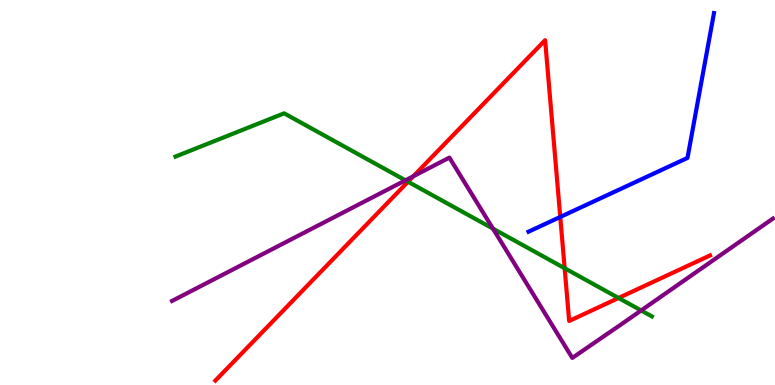[{'lines': ['blue', 'red'], 'intersections': [{'x': 7.23, 'y': 4.36}]}, {'lines': ['green', 'red'], 'intersections': [{'x': 5.26, 'y': 5.28}, {'x': 7.29, 'y': 3.03}, {'x': 7.98, 'y': 2.26}]}, {'lines': ['purple', 'red'], 'intersections': [{'x': 5.33, 'y': 5.42}]}, {'lines': ['blue', 'green'], 'intersections': []}, {'lines': ['blue', 'purple'], 'intersections': []}, {'lines': ['green', 'purple'], 'intersections': [{'x': 5.23, 'y': 5.32}, {'x': 6.36, 'y': 4.06}, {'x': 8.27, 'y': 1.94}]}]